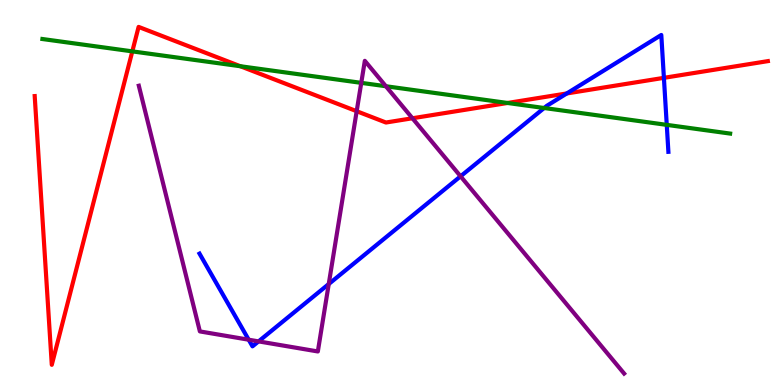[{'lines': ['blue', 'red'], 'intersections': [{'x': 7.31, 'y': 7.57}, {'x': 8.57, 'y': 7.98}]}, {'lines': ['green', 'red'], 'intersections': [{'x': 1.71, 'y': 8.67}, {'x': 3.1, 'y': 8.28}, {'x': 6.55, 'y': 7.33}]}, {'lines': ['purple', 'red'], 'intersections': [{'x': 4.6, 'y': 7.11}, {'x': 5.32, 'y': 6.93}]}, {'lines': ['blue', 'green'], 'intersections': [{'x': 7.02, 'y': 7.19}, {'x': 8.6, 'y': 6.76}]}, {'lines': ['blue', 'purple'], 'intersections': [{'x': 3.21, 'y': 1.18}, {'x': 3.34, 'y': 1.13}, {'x': 4.24, 'y': 2.62}, {'x': 5.94, 'y': 5.42}]}, {'lines': ['green', 'purple'], 'intersections': [{'x': 4.66, 'y': 7.85}, {'x': 4.98, 'y': 7.76}]}]